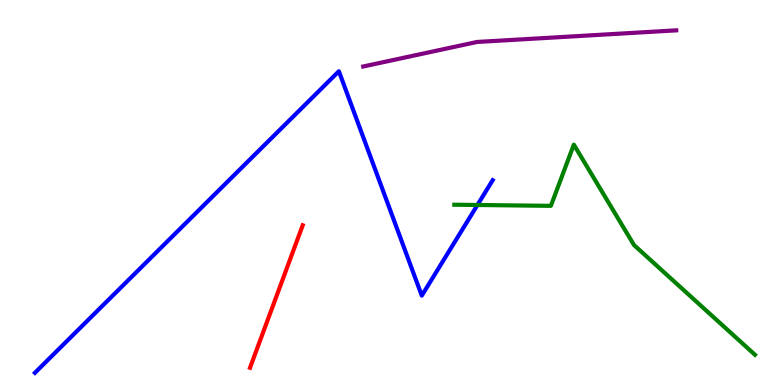[{'lines': ['blue', 'red'], 'intersections': []}, {'lines': ['green', 'red'], 'intersections': []}, {'lines': ['purple', 'red'], 'intersections': []}, {'lines': ['blue', 'green'], 'intersections': [{'x': 6.16, 'y': 4.68}]}, {'lines': ['blue', 'purple'], 'intersections': []}, {'lines': ['green', 'purple'], 'intersections': []}]